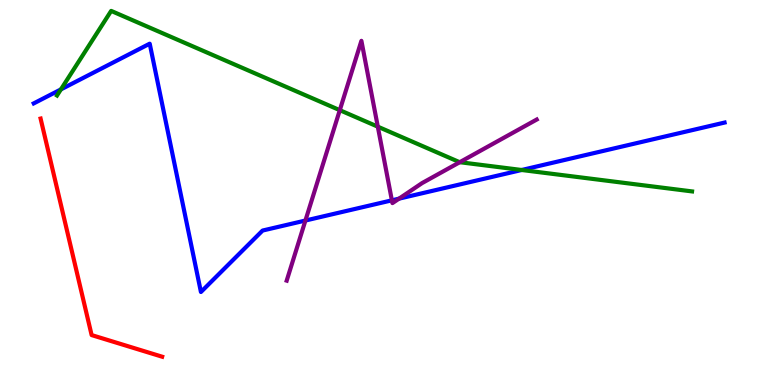[{'lines': ['blue', 'red'], 'intersections': []}, {'lines': ['green', 'red'], 'intersections': []}, {'lines': ['purple', 'red'], 'intersections': []}, {'lines': ['blue', 'green'], 'intersections': [{'x': 0.786, 'y': 7.68}, {'x': 6.73, 'y': 5.58}]}, {'lines': ['blue', 'purple'], 'intersections': [{'x': 3.94, 'y': 4.27}, {'x': 5.06, 'y': 4.8}, {'x': 5.15, 'y': 4.84}]}, {'lines': ['green', 'purple'], 'intersections': [{'x': 4.38, 'y': 7.14}, {'x': 4.87, 'y': 6.71}, {'x': 5.93, 'y': 5.79}]}]